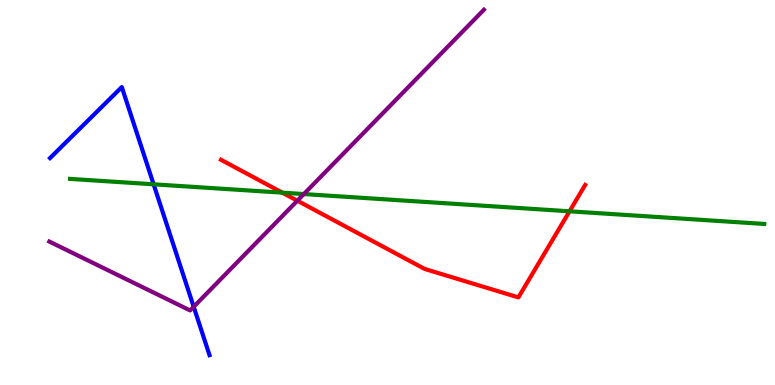[{'lines': ['blue', 'red'], 'intersections': []}, {'lines': ['green', 'red'], 'intersections': [{'x': 3.64, 'y': 5.0}, {'x': 7.35, 'y': 4.51}]}, {'lines': ['purple', 'red'], 'intersections': [{'x': 3.84, 'y': 4.79}]}, {'lines': ['blue', 'green'], 'intersections': [{'x': 1.98, 'y': 5.21}]}, {'lines': ['blue', 'purple'], 'intersections': [{'x': 2.5, 'y': 2.03}]}, {'lines': ['green', 'purple'], 'intersections': [{'x': 3.92, 'y': 4.96}]}]